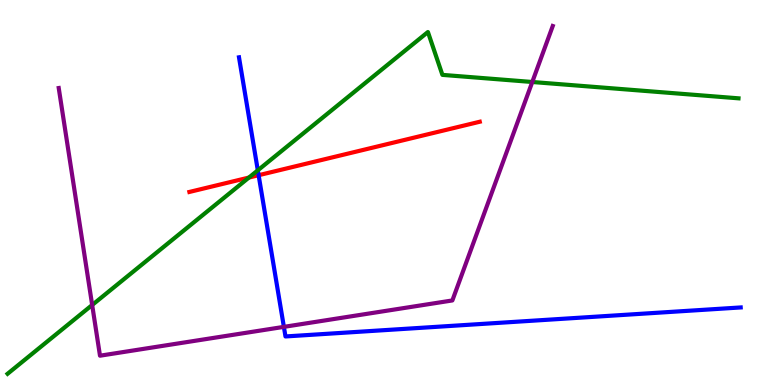[{'lines': ['blue', 'red'], 'intersections': [{'x': 3.34, 'y': 5.45}]}, {'lines': ['green', 'red'], 'intersections': [{'x': 3.21, 'y': 5.39}]}, {'lines': ['purple', 'red'], 'intersections': []}, {'lines': ['blue', 'green'], 'intersections': [{'x': 3.33, 'y': 5.58}]}, {'lines': ['blue', 'purple'], 'intersections': [{'x': 3.66, 'y': 1.51}]}, {'lines': ['green', 'purple'], 'intersections': [{'x': 1.19, 'y': 2.08}, {'x': 6.87, 'y': 7.87}]}]